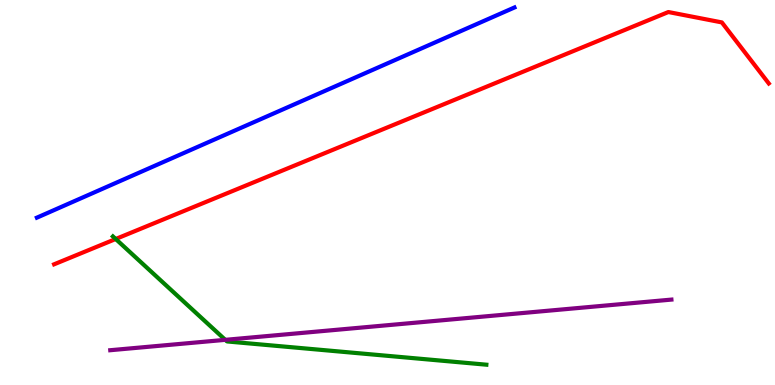[{'lines': ['blue', 'red'], 'intersections': []}, {'lines': ['green', 'red'], 'intersections': [{'x': 1.49, 'y': 3.79}]}, {'lines': ['purple', 'red'], 'intersections': []}, {'lines': ['blue', 'green'], 'intersections': []}, {'lines': ['blue', 'purple'], 'intersections': []}, {'lines': ['green', 'purple'], 'intersections': [{'x': 2.91, 'y': 1.17}]}]